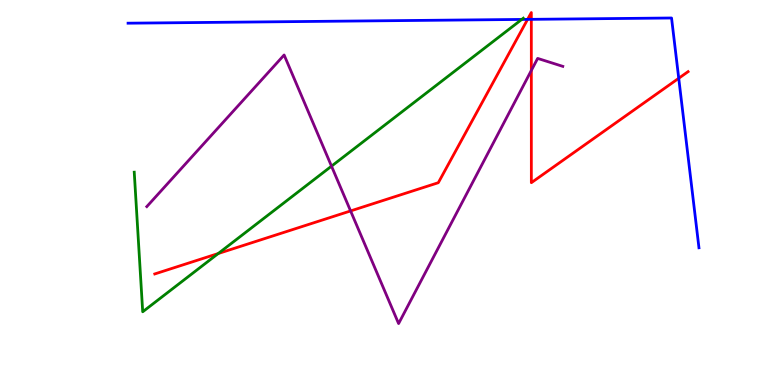[{'lines': ['blue', 'red'], 'intersections': [{'x': 6.81, 'y': 9.5}, {'x': 6.86, 'y': 9.5}, {'x': 8.76, 'y': 7.97}]}, {'lines': ['green', 'red'], 'intersections': [{'x': 2.82, 'y': 3.42}]}, {'lines': ['purple', 'red'], 'intersections': [{'x': 4.52, 'y': 4.52}, {'x': 6.86, 'y': 8.17}]}, {'lines': ['blue', 'green'], 'intersections': [{'x': 6.73, 'y': 9.5}]}, {'lines': ['blue', 'purple'], 'intersections': []}, {'lines': ['green', 'purple'], 'intersections': [{'x': 4.28, 'y': 5.68}]}]